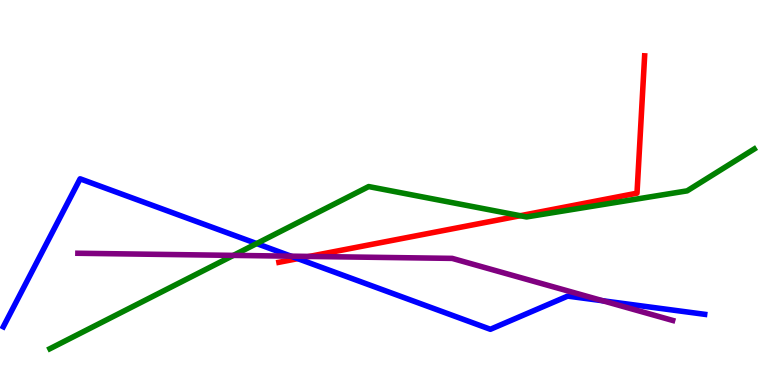[{'lines': ['blue', 'red'], 'intersections': [{'x': 3.84, 'y': 3.28}]}, {'lines': ['green', 'red'], 'intersections': [{'x': 6.71, 'y': 4.4}]}, {'lines': ['purple', 'red'], 'intersections': [{'x': 3.99, 'y': 3.34}]}, {'lines': ['blue', 'green'], 'intersections': [{'x': 3.31, 'y': 3.67}]}, {'lines': ['blue', 'purple'], 'intersections': [{'x': 3.76, 'y': 3.35}, {'x': 7.78, 'y': 2.19}]}, {'lines': ['green', 'purple'], 'intersections': [{'x': 3.01, 'y': 3.37}]}]